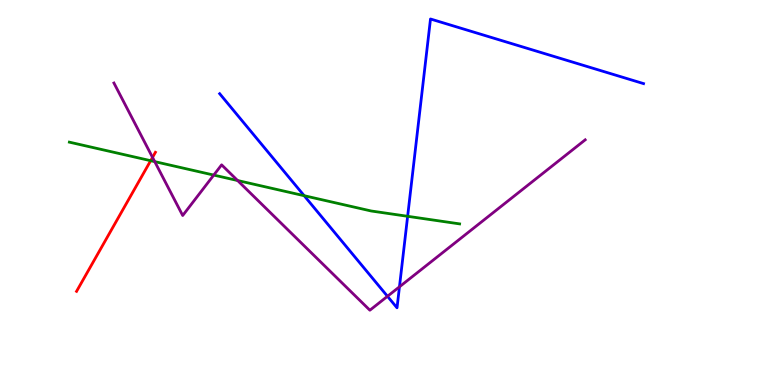[{'lines': ['blue', 'red'], 'intersections': []}, {'lines': ['green', 'red'], 'intersections': [{'x': 1.94, 'y': 5.83}]}, {'lines': ['purple', 'red'], 'intersections': [{'x': 1.97, 'y': 5.91}]}, {'lines': ['blue', 'green'], 'intersections': [{'x': 3.92, 'y': 4.92}, {'x': 5.26, 'y': 4.38}]}, {'lines': ['blue', 'purple'], 'intersections': [{'x': 5.0, 'y': 2.3}, {'x': 5.15, 'y': 2.55}]}, {'lines': ['green', 'purple'], 'intersections': [{'x': 2.0, 'y': 5.8}, {'x': 2.76, 'y': 5.45}, {'x': 3.07, 'y': 5.31}]}]